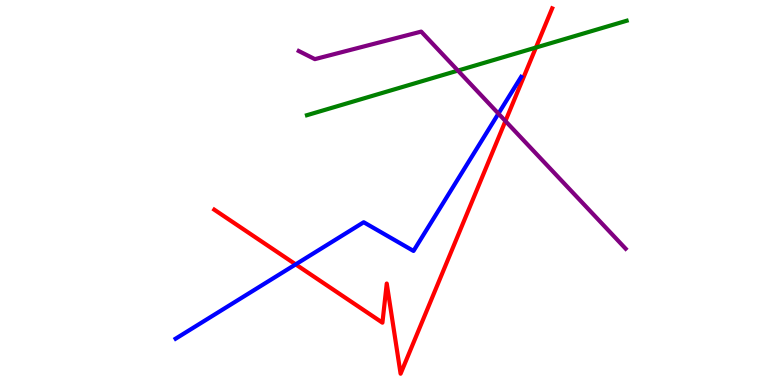[{'lines': ['blue', 'red'], 'intersections': [{'x': 3.82, 'y': 3.13}]}, {'lines': ['green', 'red'], 'intersections': [{'x': 6.92, 'y': 8.76}]}, {'lines': ['purple', 'red'], 'intersections': [{'x': 6.52, 'y': 6.86}]}, {'lines': ['blue', 'green'], 'intersections': []}, {'lines': ['blue', 'purple'], 'intersections': [{'x': 6.43, 'y': 7.05}]}, {'lines': ['green', 'purple'], 'intersections': [{'x': 5.91, 'y': 8.17}]}]